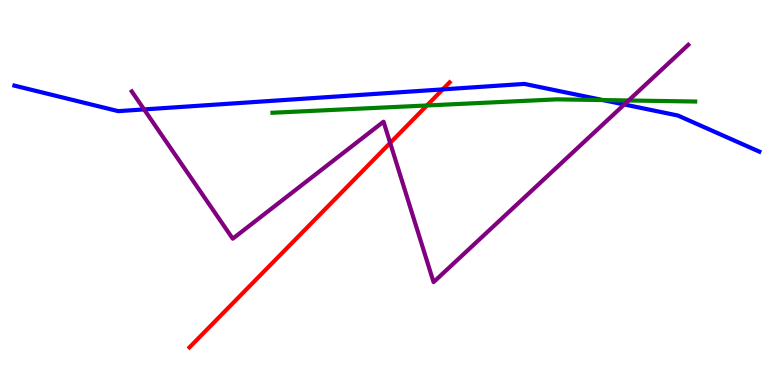[{'lines': ['blue', 'red'], 'intersections': [{'x': 5.71, 'y': 7.68}]}, {'lines': ['green', 'red'], 'intersections': [{'x': 5.51, 'y': 7.26}]}, {'lines': ['purple', 'red'], 'intersections': [{'x': 5.03, 'y': 6.29}]}, {'lines': ['blue', 'green'], 'intersections': [{'x': 7.78, 'y': 7.4}]}, {'lines': ['blue', 'purple'], 'intersections': [{'x': 1.86, 'y': 7.16}, {'x': 8.06, 'y': 7.29}]}, {'lines': ['green', 'purple'], 'intersections': [{'x': 8.11, 'y': 7.39}]}]